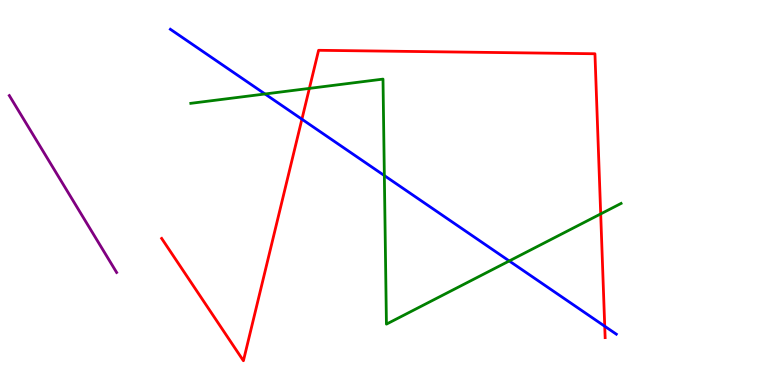[{'lines': ['blue', 'red'], 'intersections': [{'x': 3.9, 'y': 6.9}, {'x': 7.8, 'y': 1.53}]}, {'lines': ['green', 'red'], 'intersections': [{'x': 3.99, 'y': 7.7}, {'x': 7.75, 'y': 4.44}]}, {'lines': ['purple', 'red'], 'intersections': []}, {'lines': ['blue', 'green'], 'intersections': [{'x': 3.42, 'y': 7.56}, {'x': 4.96, 'y': 5.44}, {'x': 6.57, 'y': 3.22}]}, {'lines': ['blue', 'purple'], 'intersections': []}, {'lines': ['green', 'purple'], 'intersections': []}]